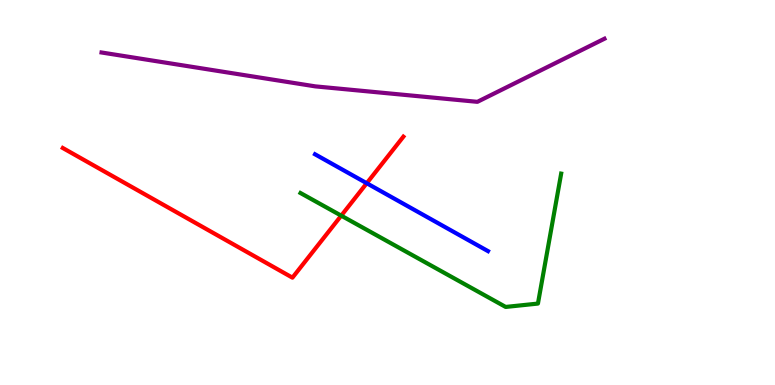[{'lines': ['blue', 'red'], 'intersections': [{'x': 4.73, 'y': 5.24}]}, {'lines': ['green', 'red'], 'intersections': [{'x': 4.4, 'y': 4.4}]}, {'lines': ['purple', 'red'], 'intersections': []}, {'lines': ['blue', 'green'], 'intersections': []}, {'lines': ['blue', 'purple'], 'intersections': []}, {'lines': ['green', 'purple'], 'intersections': []}]